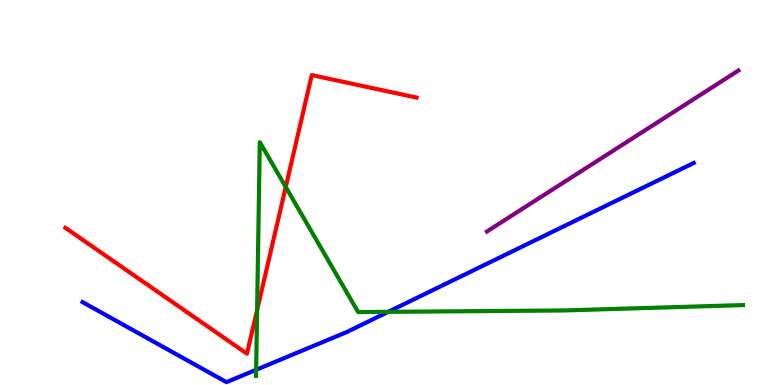[{'lines': ['blue', 'red'], 'intersections': []}, {'lines': ['green', 'red'], 'intersections': [{'x': 3.32, 'y': 1.95}, {'x': 3.69, 'y': 5.14}]}, {'lines': ['purple', 'red'], 'intersections': []}, {'lines': ['blue', 'green'], 'intersections': [{'x': 3.31, 'y': 0.395}, {'x': 5.01, 'y': 1.9}]}, {'lines': ['blue', 'purple'], 'intersections': []}, {'lines': ['green', 'purple'], 'intersections': []}]